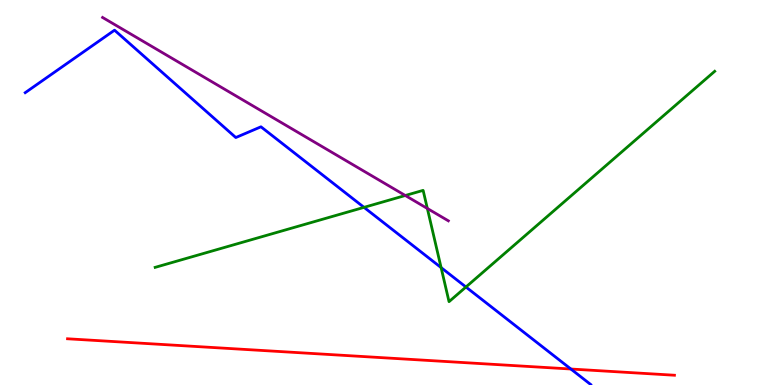[{'lines': ['blue', 'red'], 'intersections': [{'x': 7.37, 'y': 0.415}]}, {'lines': ['green', 'red'], 'intersections': []}, {'lines': ['purple', 'red'], 'intersections': []}, {'lines': ['blue', 'green'], 'intersections': [{'x': 4.7, 'y': 4.61}, {'x': 5.69, 'y': 3.05}, {'x': 6.01, 'y': 2.55}]}, {'lines': ['blue', 'purple'], 'intersections': []}, {'lines': ['green', 'purple'], 'intersections': [{'x': 5.23, 'y': 4.92}, {'x': 5.51, 'y': 4.59}]}]